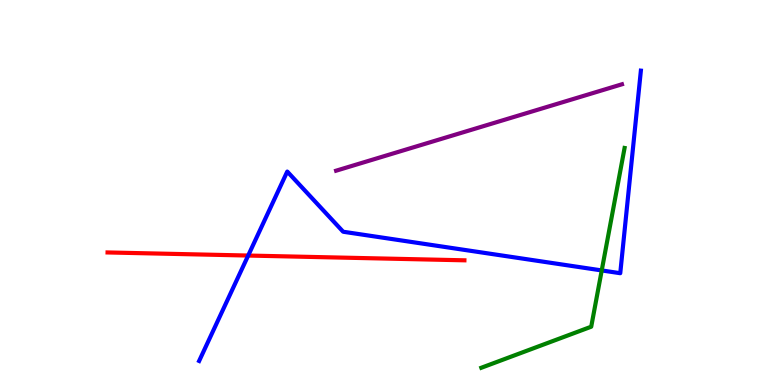[{'lines': ['blue', 'red'], 'intersections': [{'x': 3.2, 'y': 3.36}]}, {'lines': ['green', 'red'], 'intersections': []}, {'lines': ['purple', 'red'], 'intersections': []}, {'lines': ['blue', 'green'], 'intersections': [{'x': 7.76, 'y': 2.98}]}, {'lines': ['blue', 'purple'], 'intersections': []}, {'lines': ['green', 'purple'], 'intersections': []}]